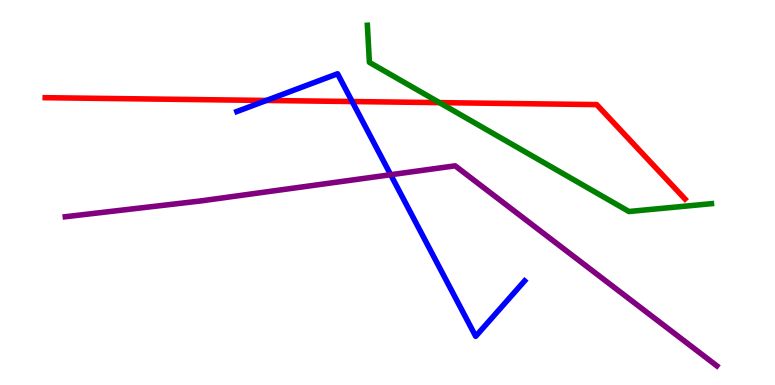[{'lines': ['blue', 'red'], 'intersections': [{'x': 3.44, 'y': 7.39}, {'x': 4.54, 'y': 7.36}]}, {'lines': ['green', 'red'], 'intersections': [{'x': 5.67, 'y': 7.33}]}, {'lines': ['purple', 'red'], 'intersections': []}, {'lines': ['blue', 'green'], 'intersections': []}, {'lines': ['blue', 'purple'], 'intersections': [{'x': 5.04, 'y': 5.46}]}, {'lines': ['green', 'purple'], 'intersections': []}]